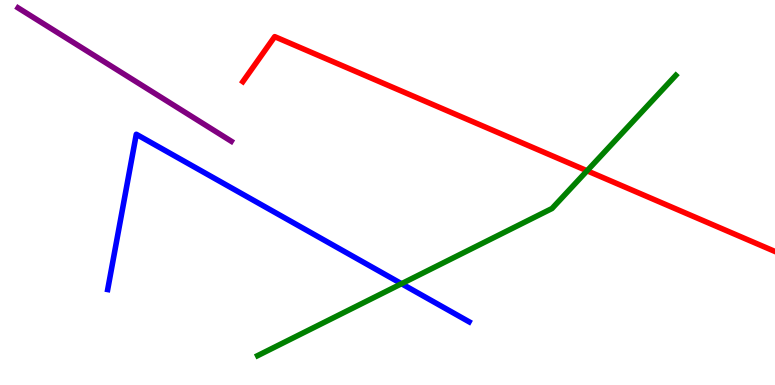[{'lines': ['blue', 'red'], 'intersections': []}, {'lines': ['green', 'red'], 'intersections': [{'x': 7.58, 'y': 5.56}]}, {'lines': ['purple', 'red'], 'intersections': []}, {'lines': ['blue', 'green'], 'intersections': [{'x': 5.18, 'y': 2.63}]}, {'lines': ['blue', 'purple'], 'intersections': []}, {'lines': ['green', 'purple'], 'intersections': []}]